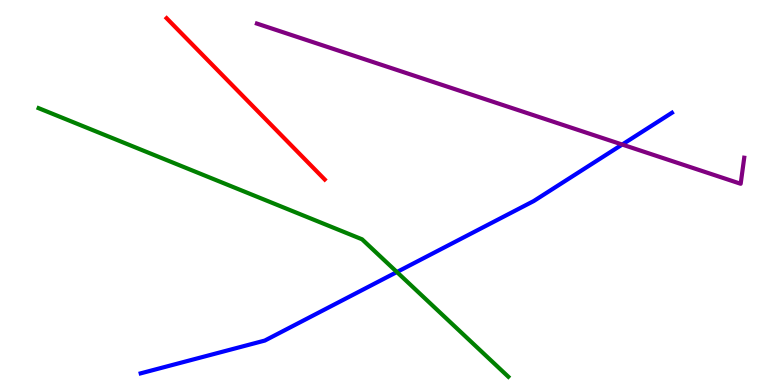[{'lines': ['blue', 'red'], 'intersections': []}, {'lines': ['green', 'red'], 'intersections': []}, {'lines': ['purple', 'red'], 'intersections': []}, {'lines': ['blue', 'green'], 'intersections': [{'x': 5.12, 'y': 2.93}]}, {'lines': ['blue', 'purple'], 'intersections': [{'x': 8.03, 'y': 6.25}]}, {'lines': ['green', 'purple'], 'intersections': []}]